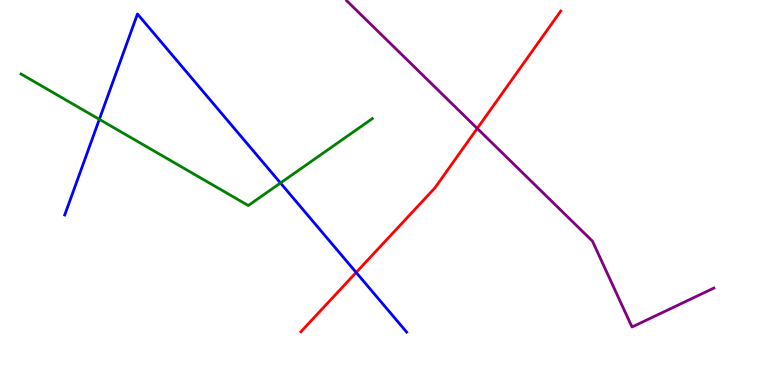[{'lines': ['blue', 'red'], 'intersections': [{'x': 4.6, 'y': 2.92}]}, {'lines': ['green', 'red'], 'intersections': []}, {'lines': ['purple', 'red'], 'intersections': [{'x': 6.16, 'y': 6.66}]}, {'lines': ['blue', 'green'], 'intersections': [{'x': 1.28, 'y': 6.9}, {'x': 3.62, 'y': 5.25}]}, {'lines': ['blue', 'purple'], 'intersections': []}, {'lines': ['green', 'purple'], 'intersections': []}]